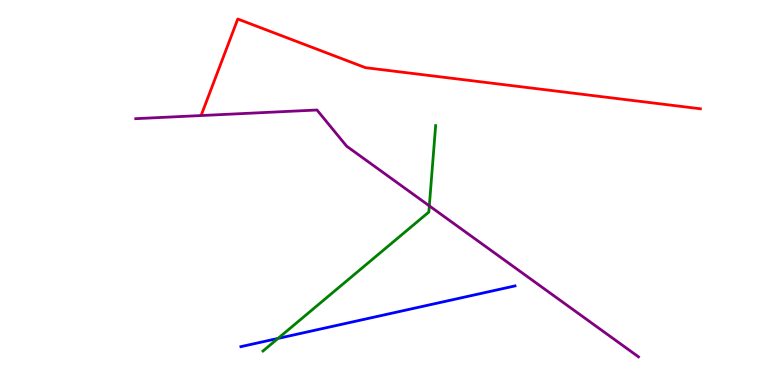[{'lines': ['blue', 'red'], 'intersections': []}, {'lines': ['green', 'red'], 'intersections': []}, {'lines': ['purple', 'red'], 'intersections': []}, {'lines': ['blue', 'green'], 'intersections': [{'x': 3.59, 'y': 1.21}]}, {'lines': ['blue', 'purple'], 'intersections': []}, {'lines': ['green', 'purple'], 'intersections': [{'x': 5.54, 'y': 4.65}]}]